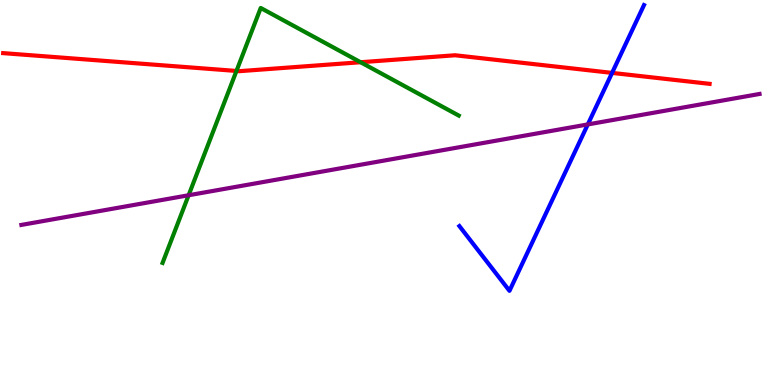[{'lines': ['blue', 'red'], 'intersections': [{'x': 7.9, 'y': 8.11}]}, {'lines': ['green', 'red'], 'intersections': [{'x': 3.05, 'y': 8.16}, {'x': 4.65, 'y': 8.38}]}, {'lines': ['purple', 'red'], 'intersections': []}, {'lines': ['blue', 'green'], 'intersections': []}, {'lines': ['blue', 'purple'], 'intersections': [{'x': 7.58, 'y': 6.77}]}, {'lines': ['green', 'purple'], 'intersections': [{'x': 2.43, 'y': 4.93}]}]